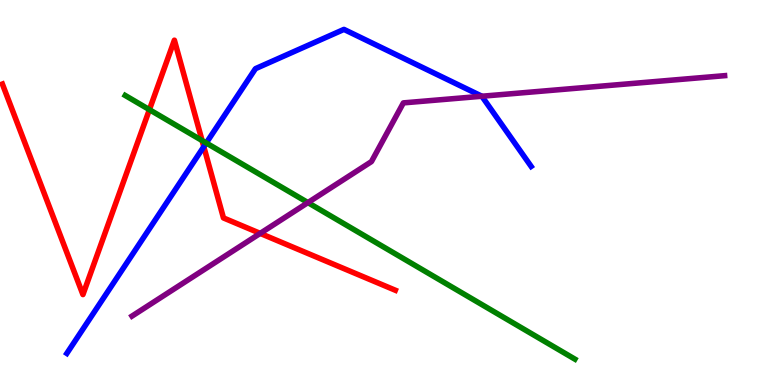[{'lines': ['blue', 'red'], 'intersections': [{'x': 2.63, 'y': 6.19}]}, {'lines': ['green', 'red'], 'intersections': [{'x': 1.93, 'y': 7.15}, {'x': 2.61, 'y': 6.35}]}, {'lines': ['purple', 'red'], 'intersections': [{'x': 3.36, 'y': 3.94}]}, {'lines': ['blue', 'green'], 'intersections': [{'x': 2.66, 'y': 6.29}]}, {'lines': ['blue', 'purple'], 'intersections': [{'x': 6.22, 'y': 7.5}]}, {'lines': ['green', 'purple'], 'intersections': [{'x': 3.97, 'y': 4.74}]}]